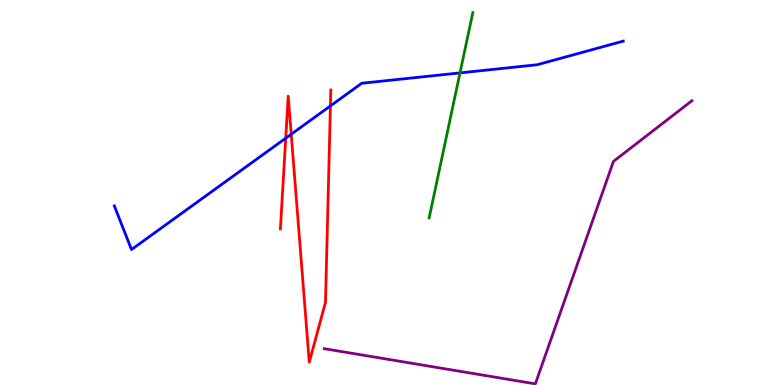[{'lines': ['blue', 'red'], 'intersections': [{'x': 3.69, 'y': 6.41}, {'x': 3.76, 'y': 6.51}, {'x': 4.26, 'y': 7.25}]}, {'lines': ['green', 'red'], 'intersections': []}, {'lines': ['purple', 'red'], 'intersections': []}, {'lines': ['blue', 'green'], 'intersections': [{'x': 5.94, 'y': 8.11}]}, {'lines': ['blue', 'purple'], 'intersections': []}, {'lines': ['green', 'purple'], 'intersections': []}]